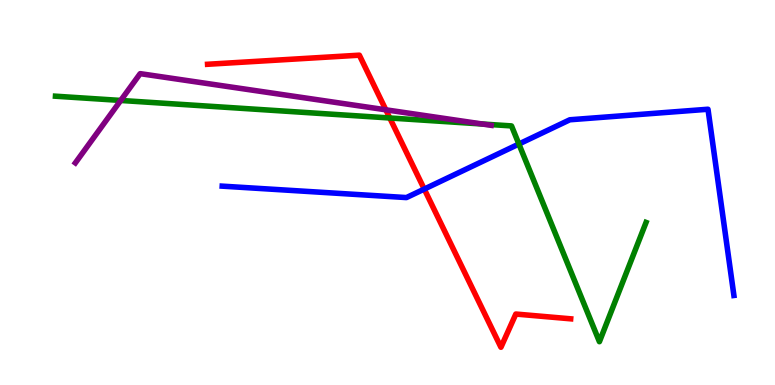[{'lines': ['blue', 'red'], 'intersections': [{'x': 5.47, 'y': 5.09}]}, {'lines': ['green', 'red'], 'intersections': [{'x': 5.03, 'y': 6.94}]}, {'lines': ['purple', 'red'], 'intersections': [{'x': 4.98, 'y': 7.15}]}, {'lines': ['blue', 'green'], 'intersections': [{'x': 6.7, 'y': 6.26}]}, {'lines': ['blue', 'purple'], 'intersections': []}, {'lines': ['green', 'purple'], 'intersections': [{'x': 1.56, 'y': 7.39}, {'x': 6.22, 'y': 6.78}]}]